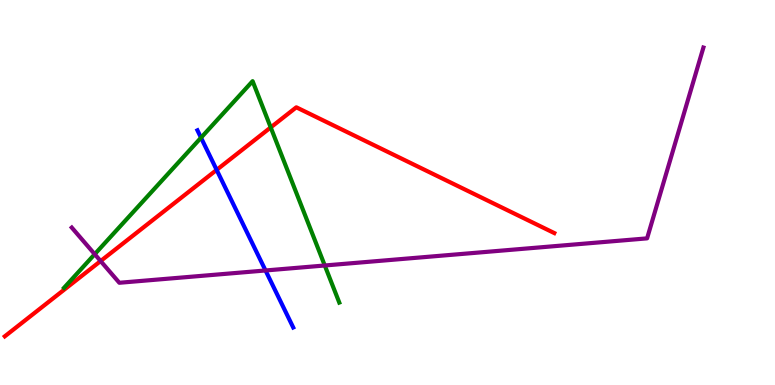[{'lines': ['blue', 'red'], 'intersections': [{'x': 2.8, 'y': 5.59}]}, {'lines': ['green', 'red'], 'intersections': [{'x': 3.49, 'y': 6.69}]}, {'lines': ['purple', 'red'], 'intersections': [{'x': 1.3, 'y': 3.22}]}, {'lines': ['blue', 'green'], 'intersections': [{'x': 2.59, 'y': 6.42}]}, {'lines': ['blue', 'purple'], 'intersections': [{'x': 3.43, 'y': 2.97}]}, {'lines': ['green', 'purple'], 'intersections': [{'x': 1.22, 'y': 3.4}, {'x': 4.19, 'y': 3.1}]}]